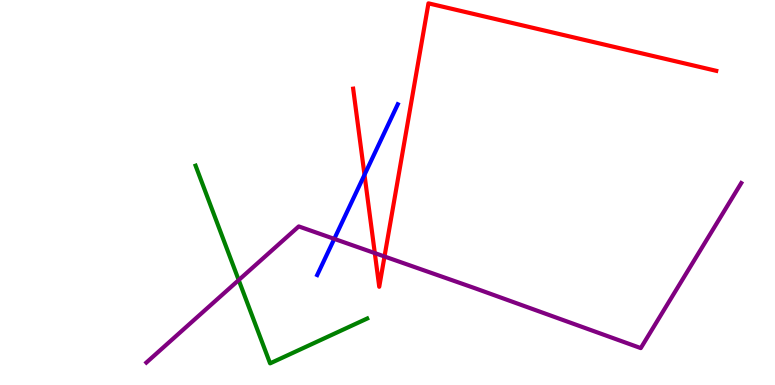[{'lines': ['blue', 'red'], 'intersections': [{'x': 4.7, 'y': 5.46}]}, {'lines': ['green', 'red'], 'intersections': []}, {'lines': ['purple', 'red'], 'intersections': [{'x': 4.84, 'y': 3.43}, {'x': 4.96, 'y': 3.34}]}, {'lines': ['blue', 'green'], 'intersections': []}, {'lines': ['blue', 'purple'], 'intersections': [{'x': 4.31, 'y': 3.8}]}, {'lines': ['green', 'purple'], 'intersections': [{'x': 3.08, 'y': 2.73}]}]